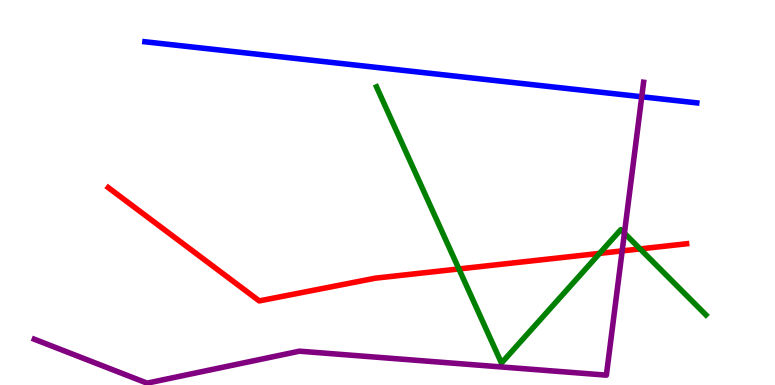[{'lines': ['blue', 'red'], 'intersections': []}, {'lines': ['green', 'red'], 'intersections': [{'x': 5.92, 'y': 3.01}, {'x': 7.74, 'y': 3.42}, {'x': 8.26, 'y': 3.53}]}, {'lines': ['purple', 'red'], 'intersections': [{'x': 8.03, 'y': 3.48}]}, {'lines': ['blue', 'green'], 'intersections': []}, {'lines': ['blue', 'purple'], 'intersections': [{'x': 8.28, 'y': 7.49}]}, {'lines': ['green', 'purple'], 'intersections': [{'x': 8.06, 'y': 3.94}]}]